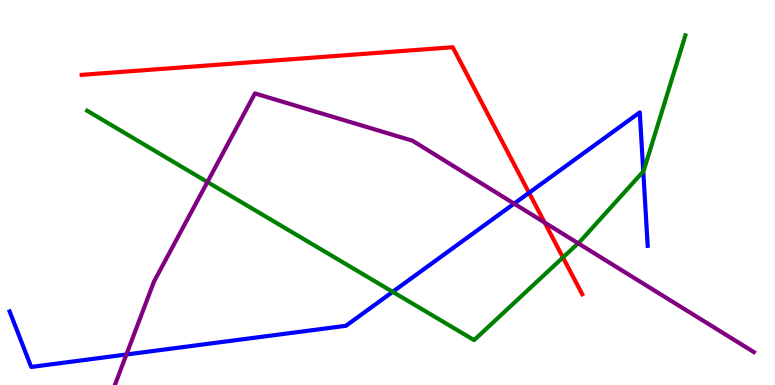[{'lines': ['blue', 'red'], 'intersections': [{'x': 6.83, 'y': 4.99}]}, {'lines': ['green', 'red'], 'intersections': [{'x': 7.26, 'y': 3.31}]}, {'lines': ['purple', 'red'], 'intersections': [{'x': 7.03, 'y': 4.22}]}, {'lines': ['blue', 'green'], 'intersections': [{'x': 5.07, 'y': 2.42}, {'x': 8.3, 'y': 5.55}]}, {'lines': ['blue', 'purple'], 'intersections': [{'x': 1.63, 'y': 0.792}, {'x': 6.63, 'y': 4.71}]}, {'lines': ['green', 'purple'], 'intersections': [{'x': 2.68, 'y': 5.27}, {'x': 7.46, 'y': 3.68}]}]